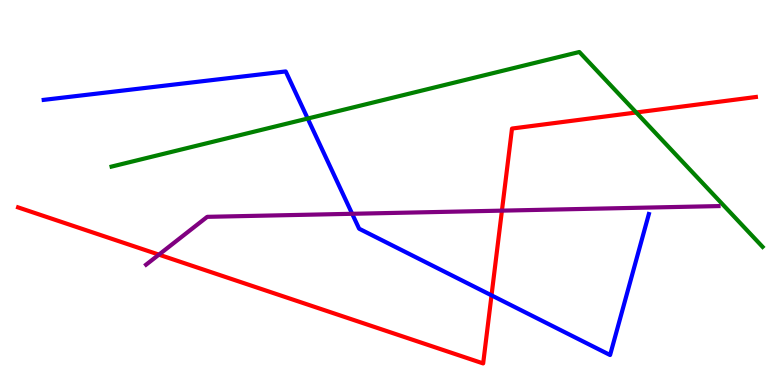[{'lines': ['blue', 'red'], 'intersections': [{'x': 6.34, 'y': 2.33}]}, {'lines': ['green', 'red'], 'intersections': [{'x': 8.21, 'y': 7.08}]}, {'lines': ['purple', 'red'], 'intersections': [{'x': 2.05, 'y': 3.39}, {'x': 6.48, 'y': 4.53}]}, {'lines': ['blue', 'green'], 'intersections': [{'x': 3.97, 'y': 6.92}]}, {'lines': ['blue', 'purple'], 'intersections': [{'x': 4.54, 'y': 4.45}]}, {'lines': ['green', 'purple'], 'intersections': []}]